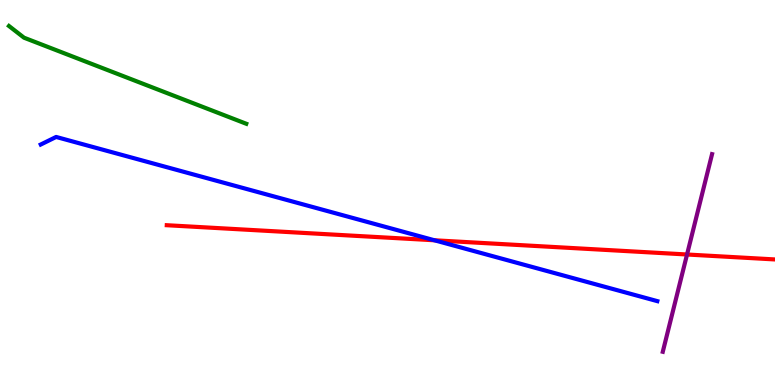[{'lines': ['blue', 'red'], 'intersections': [{'x': 5.61, 'y': 3.76}]}, {'lines': ['green', 'red'], 'intersections': []}, {'lines': ['purple', 'red'], 'intersections': [{'x': 8.86, 'y': 3.39}]}, {'lines': ['blue', 'green'], 'intersections': []}, {'lines': ['blue', 'purple'], 'intersections': []}, {'lines': ['green', 'purple'], 'intersections': []}]